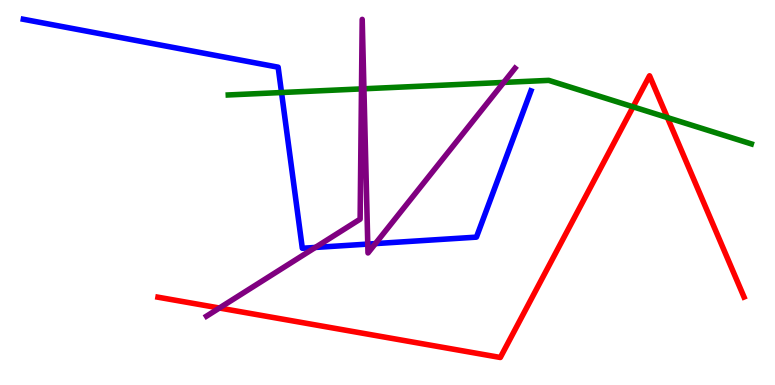[{'lines': ['blue', 'red'], 'intersections': []}, {'lines': ['green', 'red'], 'intersections': [{'x': 8.17, 'y': 7.23}, {'x': 8.61, 'y': 6.95}]}, {'lines': ['purple', 'red'], 'intersections': [{'x': 2.83, 'y': 2.0}]}, {'lines': ['blue', 'green'], 'intersections': [{'x': 3.63, 'y': 7.6}]}, {'lines': ['blue', 'purple'], 'intersections': [{'x': 4.07, 'y': 3.57}, {'x': 4.75, 'y': 3.66}, {'x': 4.84, 'y': 3.67}]}, {'lines': ['green', 'purple'], 'intersections': [{'x': 4.66, 'y': 7.69}, {'x': 4.7, 'y': 7.69}, {'x': 6.5, 'y': 7.86}]}]